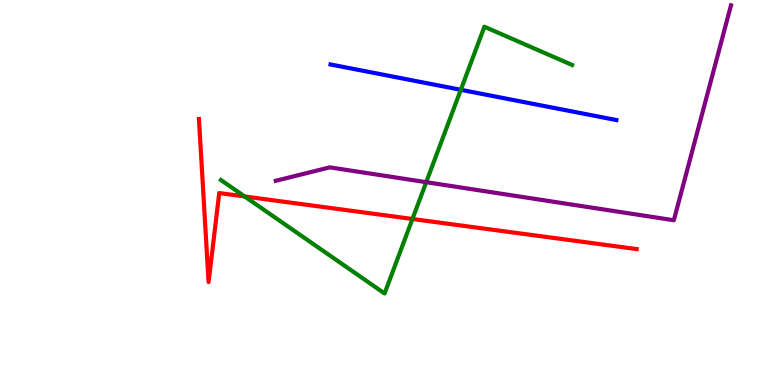[{'lines': ['blue', 'red'], 'intersections': []}, {'lines': ['green', 'red'], 'intersections': [{'x': 3.16, 'y': 4.9}, {'x': 5.32, 'y': 4.31}]}, {'lines': ['purple', 'red'], 'intersections': []}, {'lines': ['blue', 'green'], 'intersections': [{'x': 5.95, 'y': 7.67}]}, {'lines': ['blue', 'purple'], 'intersections': []}, {'lines': ['green', 'purple'], 'intersections': [{'x': 5.5, 'y': 5.27}]}]